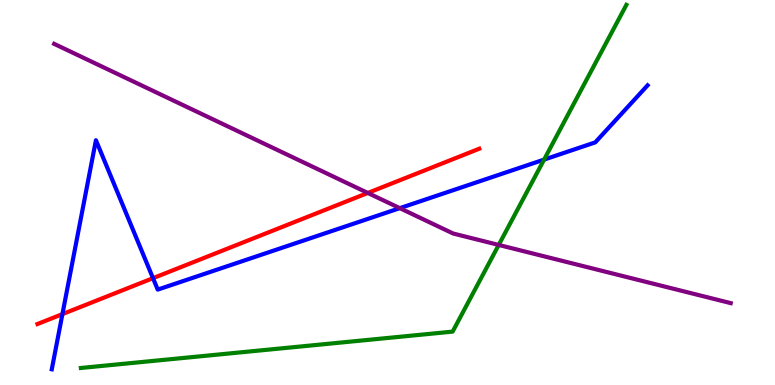[{'lines': ['blue', 'red'], 'intersections': [{'x': 0.805, 'y': 1.84}, {'x': 1.97, 'y': 2.77}]}, {'lines': ['green', 'red'], 'intersections': []}, {'lines': ['purple', 'red'], 'intersections': [{'x': 4.75, 'y': 4.99}]}, {'lines': ['blue', 'green'], 'intersections': [{'x': 7.02, 'y': 5.85}]}, {'lines': ['blue', 'purple'], 'intersections': [{'x': 5.16, 'y': 4.59}]}, {'lines': ['green', 'purple'], 'intersections': [{'x': 6.44, 'y': 3.64}]}]